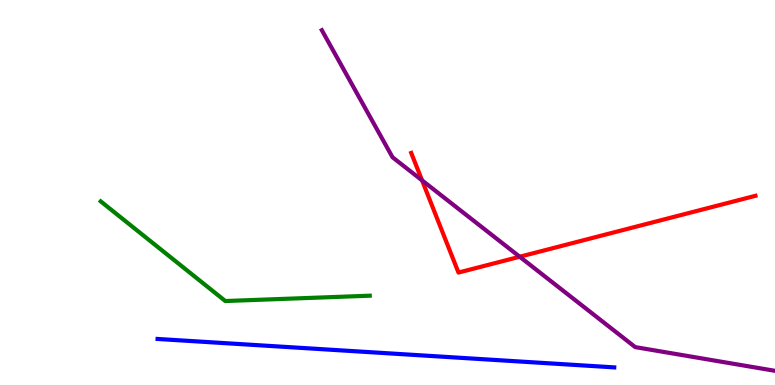[{'lines': ['blue', 'red'], 'intersections': []}, {'lines': ['green', 'red'], 'intersections': []}, {'lines': ['purple', 'red'], 'intersections': [{'x': 5.45, 'y': 5.32}, {'x': 6.71, 'y': 3.33}]}, {'lines': ['blue', 'green'], 'intersections': []}, {'lines': ['blue', 'purple'], 'intersections': []}, {'lines': ['green', 'purple'], 'intersections': []}]